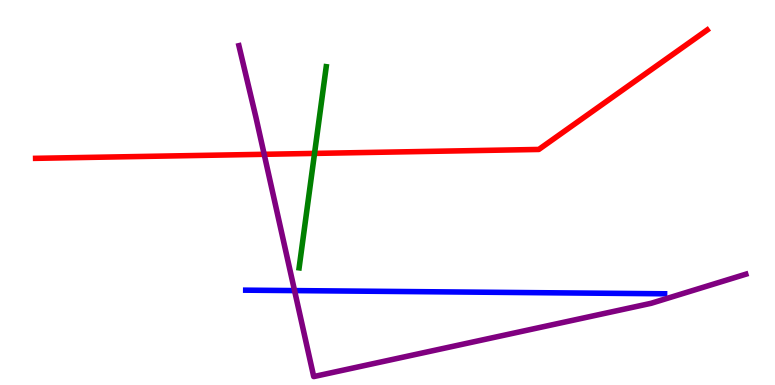[{'lines': ['blue', 'red'], 'intersections': []}, {'lines': ['green', 'red'], 'intersections': [{'x': 4.06, 'y': 6.02}]}, {'lines': ['purple', 'red'], 'intersections': [{'x': 3.41, 'y': 5.99}]}, {'lines': ['blue', 'green'], 'intersections': []}, {'lines': ['blue', 'purple'], 'intersections': [{'x': 3.8, 'y': 2.45}]}, {'lines': ['green', 'purple'], 'intersections': []}]